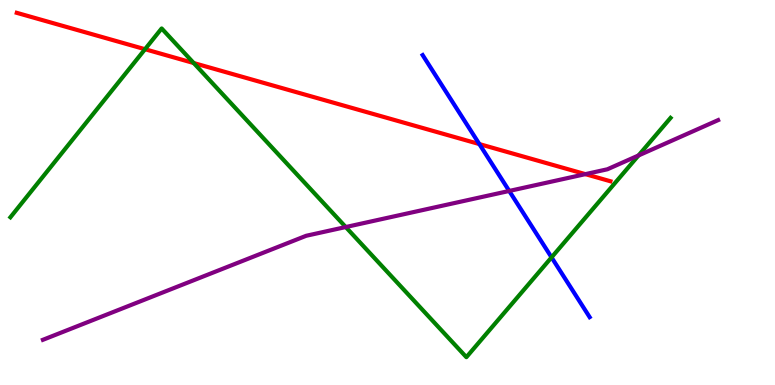[{'lines': ['blue', 'red'], 'intersections': [{'x': 6.19, 'y': 6.26}]}, {'lines': ['green', 'red'], 'intersections': [{'x': 1.87, 'y': 8.72}, {'x': 2.5, 'y': 8.36}]}, {'lines': ['purple', 'red'], 'intersections': [{'x': 7.55, 'y': 5.48}]}, {'lines': ['blue', 'green'], 'intersections': [{'x': 7.12, 'y': 3.32}]}, {'lines': ['blue', 'purple'], 'intersections': [{'x': 6.57, 'y': 5.04}]}, {'lines': ['green', 'purple'], 'intersections': [{'x': 4.46, 'y': 4.1}, {'x': 8.24, 'y': 5.96}]}]